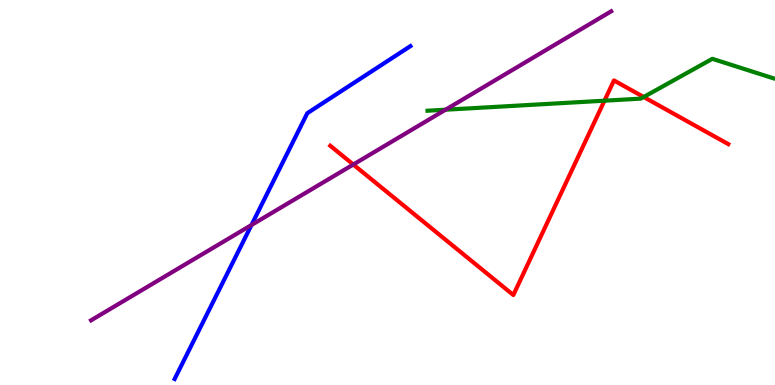[{'lines': ['blue', 'red'], 'intersections': []}, {'lines': ['green', 'red'], 'intersections': [{'x': 7.8, 'y': 7.38}, {'x': 8.31, 'y': 7.48}]}, {'lines': ['purple', 'red'], 'intersections': [{'x': 4.56, 'y': 5.73}]}, {'lines': ['blue', 'green'], 'intersections': []}, {'lines': ['blue', 'purple'], 'intersections': [{'x': 3.25, 'y': 4.16}]}, {'lines': ['green', 'purple'], 'intersections': [{'x': 5.75, 'y': 7.15}]}]